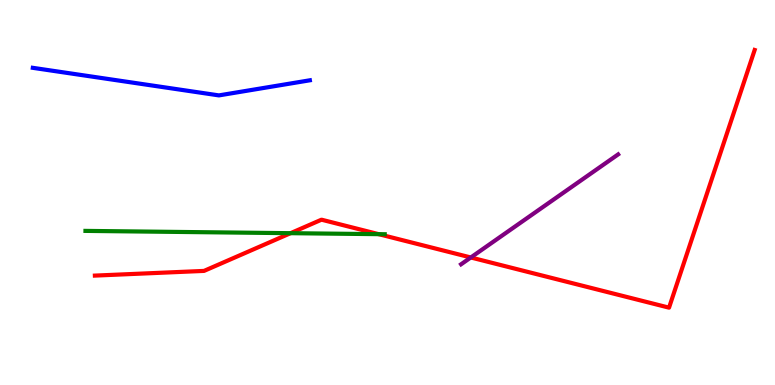[{'lines': ['blue', 'red'], 'intersections': []}, {'lines': ['green', 'red'], 'intersections': [{'x': 3.75, 'y': 3.94}, {'x': 4.89, 'y': 3.92}]}, {'lines': ['purple', 'red'], 'intersections': [{'x': 6.07, 'y': 3.31}]}, {'lines': ['blue', 'green'], 'intersections': []}, {'lines': ['blue', 'purple'], 'intersections': []}, {'lines': ['green', 'purple'], 'intersections': []}]